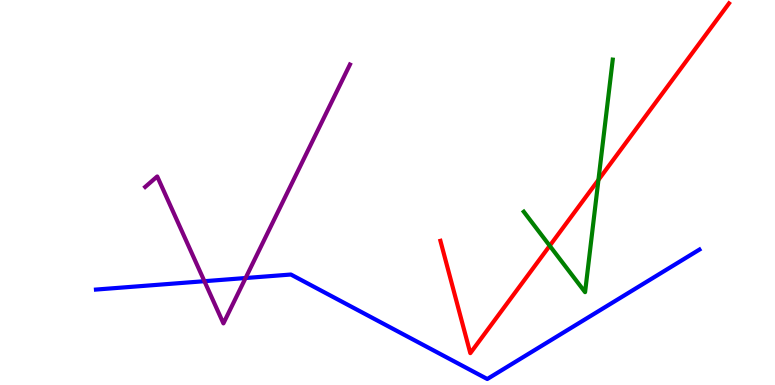[{'lines': ['blue', 'red'], 'intersections': []}, {'lines': ['green', 'red'], 'intersections': [{'x': 7.09, 'y': 3.62}, {'x': 7.72, 'y': 5.33}]}, {'lines': ['purple', 'red'], 'intersections': []}, {'lines': ['blue', 'green'], 'intersections': []}, {'lines': ['blue', 'purple'], 'intersections': [{'x': 2.64, 'y': 2.7}, {'x': 3.17, 'y': 2.78}]}, {'lines': ['green', 'purple'], 'intersections': []}]